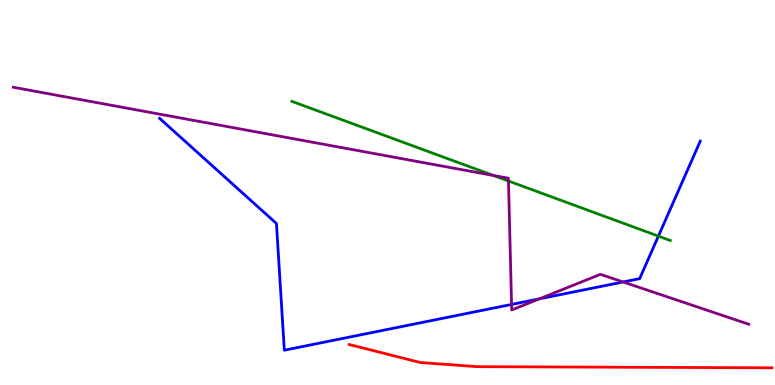[{'lines': ['blue', 'red'], 'intersections': []}, {'lines': ['green', 'red'], 'intersections': []}, {'lines': ['purple', 'red'], 'intersections': []}, {'lines': ['blue', 'green'], 'intersections': [{'x': 8.5, 'y': 3.87}]}, {'lines': ['blue', 'purple'], 'intersections': [{'x': 6.6, 'y': 2.09}, {'x': 6.96, 'y': 2.24}, {'x': 8.04, 'y': 2.68}]}, {'lines': ['green', 'purple'], 'intersections': [{'x': 6.37, 'y': 5.44}, {'x': 6.56, 'y': 5.3}]}]